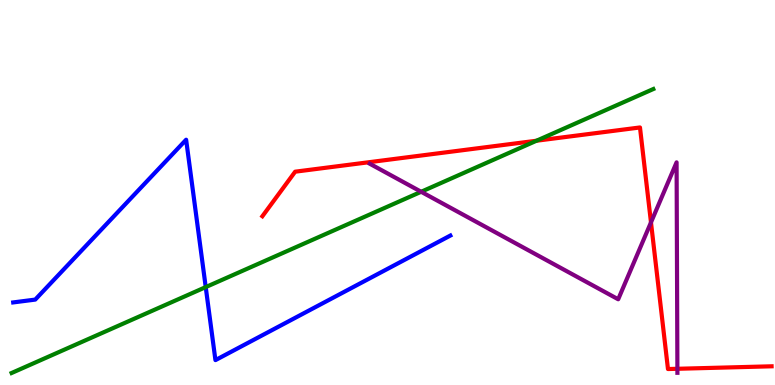[{'lines': ['blue', 'red'], 'intersections': []}, {'lines': ['green', 'red'], 'intersections': [{'x': 6.92, 'y': 6.34}]}, {'lines': ['purple', 'red'], 'intersections': [{'x': 8.4, 'y': 4.22}, {'x': 8.74, 'y': 0.421}]}, {'lines': ['blue', 'green'], 'intersections': [{'x': 2.65, 'y': 2.54}]}, {'lines': ['blue', 'purple'], 'intersections': []}, {'lines': ['green', 'purple'], 'intersections': [{'x': 5.43, 'y': 5.02}]}]